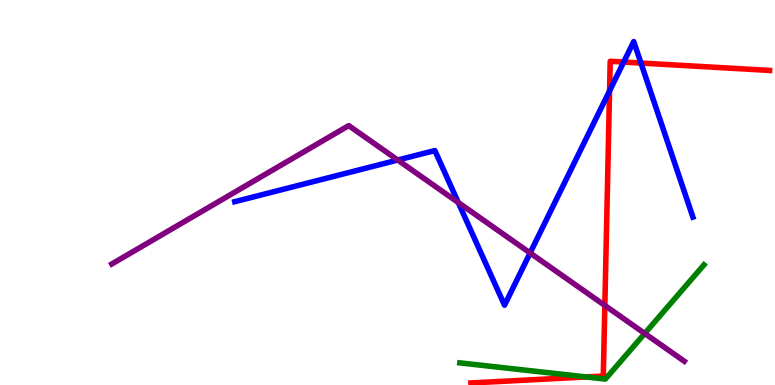[{'lines': ['blue', 'red'], 'intersections': [{'x': 7.87, 'y': 7.64}, {'x': 8.05, 'y': 8.39}, {'x': 8.27, 'y': 8.36}]}, {'lines': ['green', 'red'], 'intersections': [{'x': 7.57, 'y': 0.209}]}, {'lines': ['purple', 'red'], 'intersections': [{'x': 7.8, 'y': 2.07}]}, {'lines': ['blue', 'green'], 'intersections': []}, {'lines': ['blue', 'purple'], 'intersections': [{'x': 5.13, 'y': 5.84}, {'x': 5.91, 'y': 4.74}, {'x': 6.84, 'y': 3.43}]}, {'lines': ['green', 'purple'], 'intersections': [{'x': 8.32, 'y': 1.34}]}]